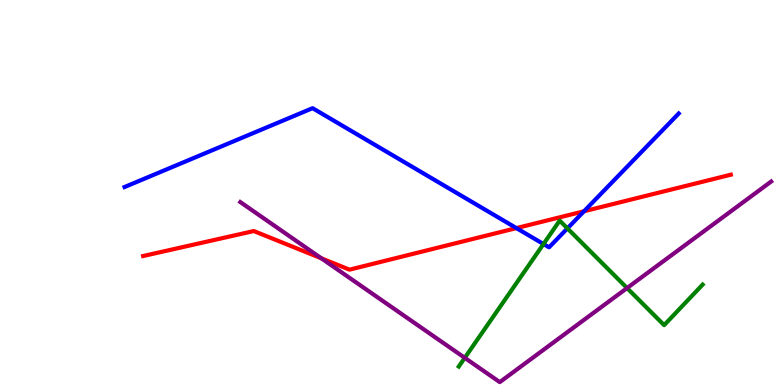[{'lines': ['blue', 'red'], 'intersections': [{'x': 6.66, 'y': 4.08}, {'x': 7.54, 'y': 4.51}]}, {'lines': ['green', 'red'], 'intersections': []}, {'lines': ['purple', 'red'], 'intersections': [{'x': 4.15, 'y': 3.29}]}, {'lines': ['blue', 'green'], 'intersections': [{'x': 7.01, 'y': 3.66}, {'x': 7.32, 'y': 4.07}]}, {'lines': ['blue', 'purple'], 'intersections': []}, {'lines': ['green', 'purple'], 'intersections': [{'x': 6.0, 'y': 0.705}, {'x': 8.09, 'y': 2.52}]}]